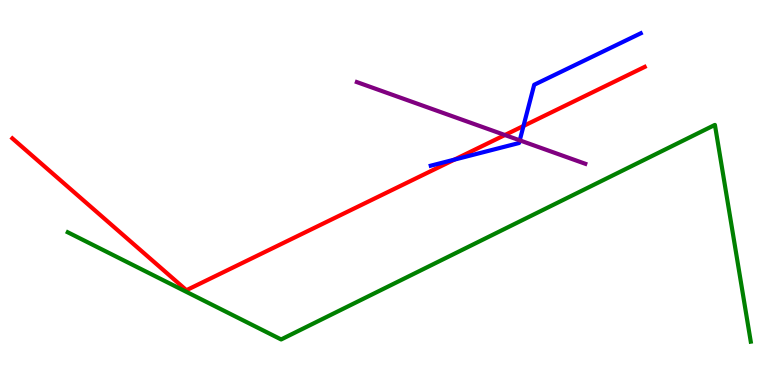[{'lines': ['blue', 'red'], 'intersections': [{'x': 5.86, 'y': 5.85}, {'x': 6.75, 'y': 6.73}]}, {'lines': ['green', 'red'], 'intersections': []}, {'lines': ['purple', 'red'], 'intersections': [{'x': 6.51, 'y': 6.49}]}, {'lines': ['blue', 'green'], 'intersections': []}, {'lines': ['blue', 'purple'], 'intersections': [{'x': 6.71, 'y': 6.35}]}, {'lines': ['green', 'purple'], 'intersections': []}]